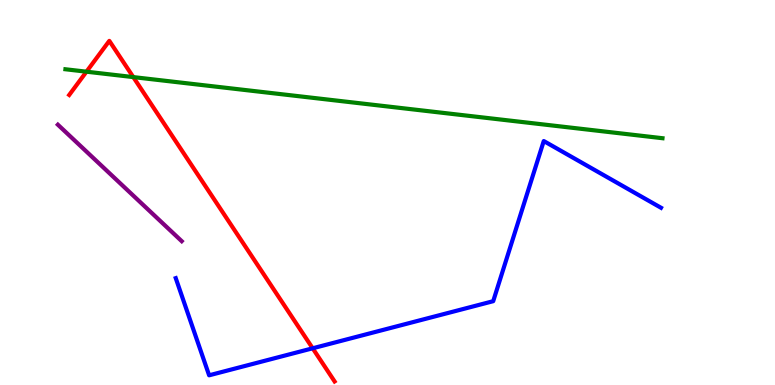[{'lines': ['blue', 'red'], 'intersections': [{'x': 4.03, 'y': 0.953}]}, {'lines': ['green', 'red'], 'intersections': [{'x': 1.12, 'y': 8.14}, {'x': 1.72, 'y': 8.0}]}, {'lines': ['purple', 'red'], 'intersections': []}, {'lines': ['blue', 'green'], 'intersections': []}, {'lines': ['blue', 'purple'], 'intersections': []}, {'lines': ['green', 'purple'], 'intersections': []}]